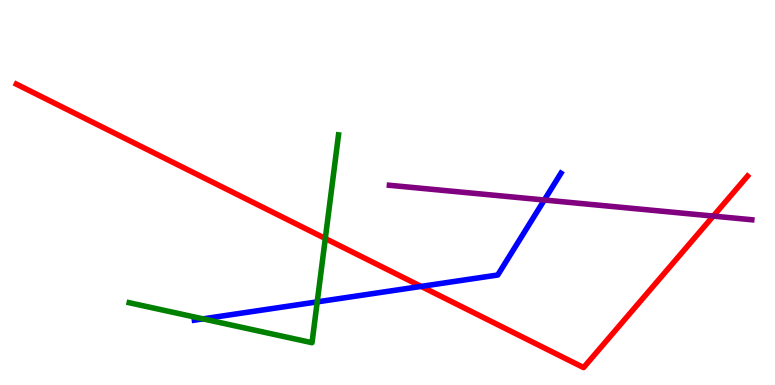[{'lines': ['blue', 'red'], 'intersections': [{'x': 5.43, 'y': 2.56}]}, {'lines': ['green', 'red'], 'intersections': [{'x': 4.2, 'y': 3.81}]}, {'lines': ['purple', 'red'], 'intersections': [{'x': 9.2, 'y': 4.39}]}, {'lines': ['blue', 'green'], 'intersections': [{'x': 2.62, 'y': 1.72}, {'x': 4.09, 'y': 2.16}]}, {'lines': ['blue', 'purple'], 'intersections': [{'x': 7.02, 'y': 4.8}]}, {'lines': ['green', 'purple'], 'intersections': []}]